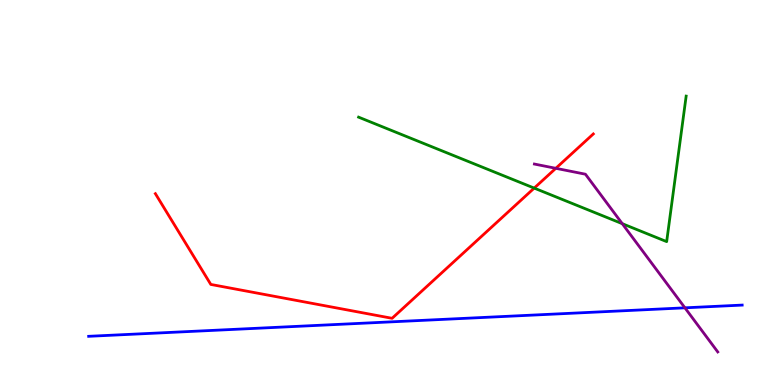[{'lines': ['blue', 'red'], 'intersections': []}, {'lines': ['green', 'red'], 'intersections': [{'x': 6.89, 'y': 5.11}]}, {'lines': ['purple', 'red'], 'intersections': [{'x': 7.17, 'y': 5.63}]}, {'lines': ['blue', 'green'], 'intersections': []}, {'lines': ['blue', 'purple'], 'intersections': [{'x': 8.84, 'y': 2.0}]}, {'lines': ['green', 'purple'], 'intersections': [{'x': 8.03, 'y': 4.19}]}]